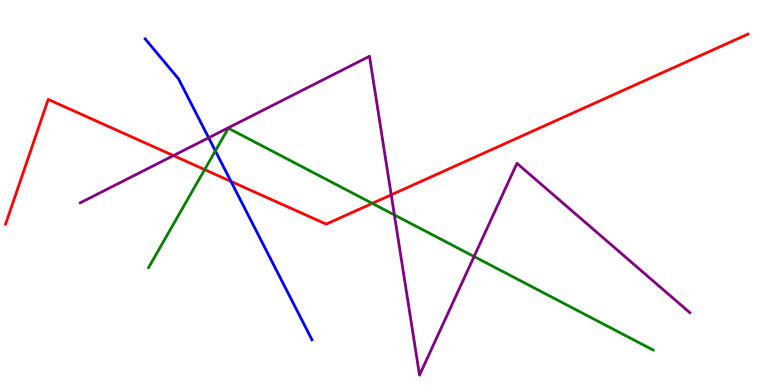[{'lines': ['blue', 'red'], 'intersections': [{'x': 2.98, 'y': 5.29}]}, {'lines': ['green', 'red'], 'intersections': [{'x': 2.64, 'y': 5.59}, {'x': 4.8, 'y': 4.72}]}, {'lines': ['purple', 'red'], 'intersections': [{'x': 2.24, 'y': 5.96}, {'x': 5.05, 'y': 4.94}]}, {'lines': ['blue', 'green'], 'intersections': [{'x': 2.78, 'y': 6.08}]}, {'lines': ['blue', 'purple'], 'intersections': [{'x': 2.69, 'y': 6.42}]}, {'lines': ['green', 'purple'], 'intersections': [{'x': 5.09, 'y': 4.42}, {'x': 6.12, 'y': 3.34}]}]